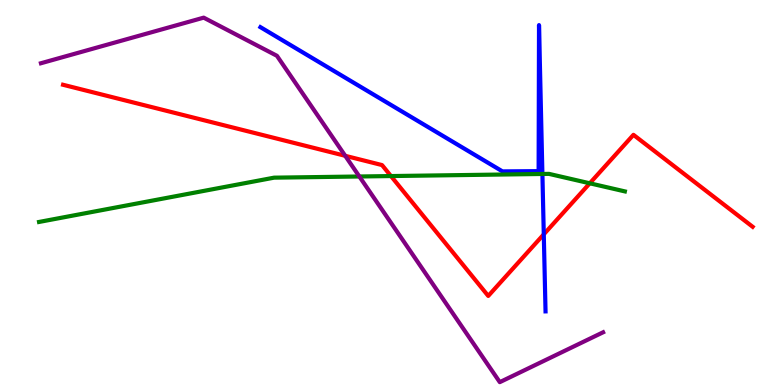[{'lines': ['blue', 'red'], 'intersections': [{'x': 7.02, 'y': 3.91}]}, {'lines': ['green', 'red'], 'intersections': [{'x': 5.04, 'y': 5.43}, {'x': 7.61, 'y': 5.24}]}, {'lines': ['purple', 'red'], 'intersections': [{'x': 4.45, 'y': 5.95}]}, {'lines': ['blue', 'green'], 'intersections': [{'x': 7.0, 'y': 5.48}]}, {'lines': ['blue', 'purple'], 'intersections': []}, {'lines': ['green', 'purple'], 'intersections': [{'x': 4.64, 'y': 5.42}]}]